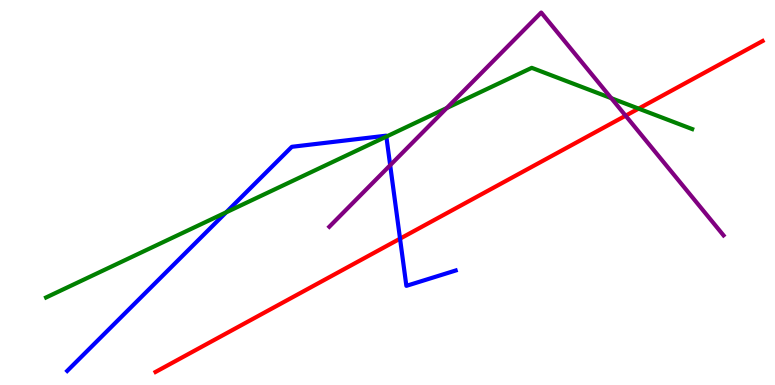[{'lines': ['blue', 'red'], 'intersections': [{'x': 5.16, 'y': 3.8}]}, {'lines': ['green', 'red'], 'intersections': [{'x': 8.24, 'y': 7.18}]}, {'lines': ['purple', 'red'], 'intersections': [{'x': 8.07, 'y': 6.99}]}, {'lines': ['blue', 'green'], 'intersections': [{'x': 2.92, 'y': 4.48}, {'x': 4.99, 'y': 6.45}]}, {'lines': ['blue', 'purple'], 'intersections': [{'x': 5.03, 'y': 5.71}]}, {'lines': ['green', 'purple'], 'intersections': [{'x': 5.76, 'y': 7.19}, {'x': 7.89, 'y': 7.45}]}]